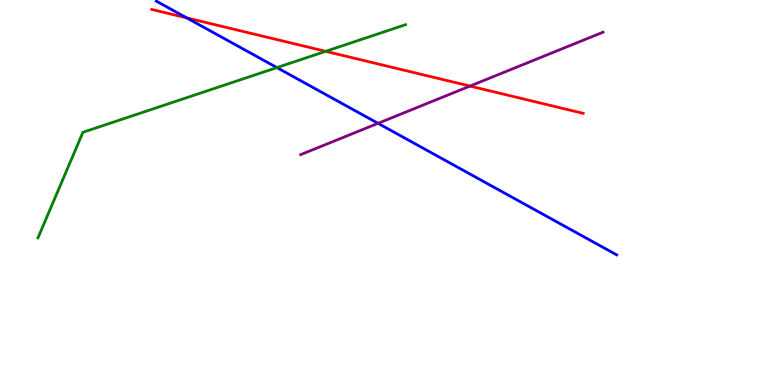[{'lines': ['blue', 'red'], 'intersections': [{'x': 2.41, 'y': 9.54}]}, {'lines': ['green', 'red'], 'intersections': [{'x': 4.2, 'y': 8.67}]}, {'lines': ['purple', 'red'], 'intersections': [{'x': 6.06, 'y': 7.76}]}, {'lines': ['blue', 'green'], 'intersections': [{'x': 3.57, 'y': 8.24}]}, {'lines': ['blue', 'purple'], 'intersections': [{'x': 4.88, 'y': 6.8}]}, {'lines': ['green', 'purple'], 'intersections': []}]